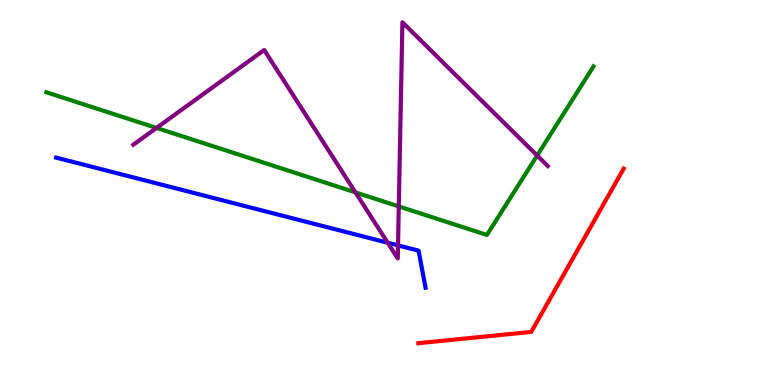[{'lines': ['blue', 'red'], 'intersections': []}, {'lines': ['green', 'red'], 'intersections': []}, {'lines': ['purple', 'red'], 'intersections': []}, {'lines': ['blue', 'green'], 'intersections': []}, {'lines': ['blue', 'purple'], 'intersections': [{'x': 5.0, 'y': 3.7}, {'x': 5.14, 'y': 3.63}]}, {'lines': ['green', 'purple'], 'intersections': [{'x': 2.02, 'y': 6.68}, {'x': 4.59, 'y': 5.0}, {'x': 5.15, 'y': 4.64}, {'x': 6.93, 'y': 5.96}]}]